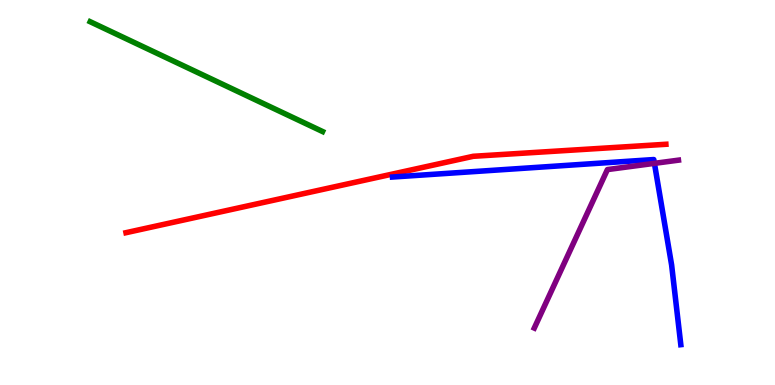[{'lines': ['blue', 'red'], 'intersections': []}, {'lines': ['green', 'red'], 'intersections': []}, {'lines': ['purple', 'red'], 'intersections': []}, {'lines': ['blue', 'green'], 'intersections': []}, {'lines': ['blue', 'purple'], 'intersections': [{'x': 8.44, 'y': 5.76}]}, {'lines': ['green', 'purple'], 'intersections': []}]